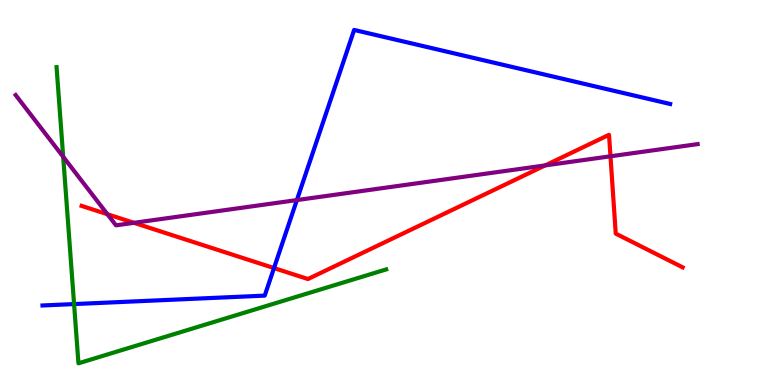[{'lines': ['blue', 'red'], 'intersections': [{'x': 3.54, 'y': 3.04}]}, {'lines': ['green', 'red'], 'intersections': []}, {'lines': ['purple', 'red'], 'intersections': [{'x': 1.39, 'y': 4.44}, {'x': 1.73, 'y': 4.21}, {'x': 7.03, 'y': 5.7}, {'x': 7.88, 'y': 5.94}]}, {'lines': ['blue', 'green'], 'intersections': [{'x': 0.956, 'y': 2.1}]}, {'lines': ['blue', 'purple'], 'intersections': [{'x': 3.83, 'y': 4.8}]}, {'lines': ['green', 'purple'], 'intersections': [{'x': 0.815, 'y': 5.93}]}]